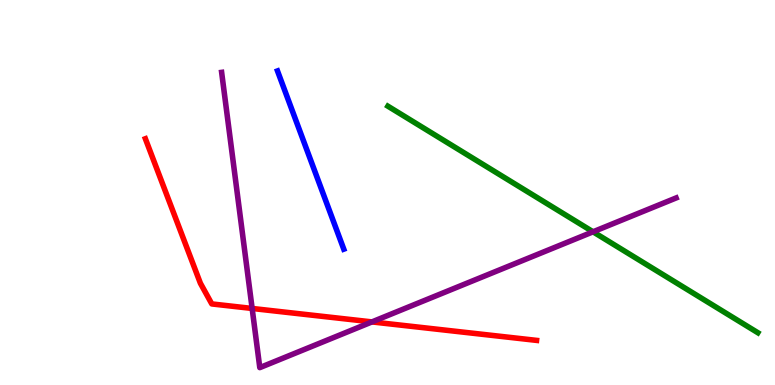[{'lines': ['blue', 'red'], 'intersections': []}, {'lines': ['green', 'red'], 'intersections': []}, {'lines': ['purple', 'red'], 'intersections': [{'x': 3.25, 'y': 1.99}, {'x': 4.8, 'y': 1.64}]}, {'lines': ['blue', 'green'], 'intersections': []}, {'lines': ['blue', 'purple'], 'intersections': []}, {'lines': ['green', 'purple'], 'intersections': [{'x': 7.65, 'y': 3.98}]}]